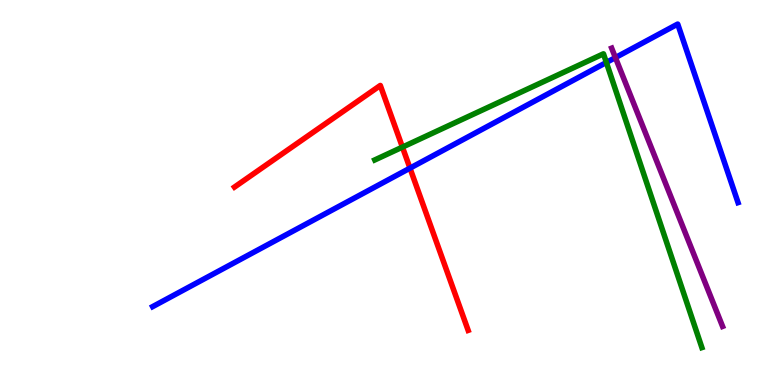[{'lines': ['blue', 'red'], 'intersections': [{'x': 5.29, 'y': 5.63}]}, {'lines': ['green', 'red'], 'intersections': [{'x': 5.19, 'y': 6.18}]}, {'lines': ['purple', 'red'], 'intersections': []}, {'lines': ['blue', 'green'], 'intersections': [{'x': 7.82, 'y': 8.38}]}, {'lines': ['blue', 'purple'], 'intersections': [{'x': 7.94, 'y': 8.5}]}, {'lines': ['green', 'purple'], 'intersections': []}]